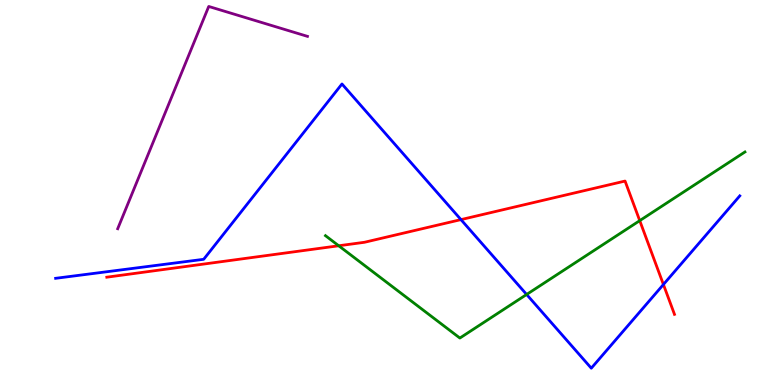[{'lines': ['blue', 'red'], 'intersections': [{'x': 5.95, 'y': 4.3}, {'x': 8.56, 'y': 2.61}]}, {'lines': ['green', 'red'], 'intersections': [{'x': 4.37, 'y': 3.62}, {'x': 8.25, 'y': 4.27}]}, {'lines': ['purple', 'red'], 'intersections': []}, {'lines': ['blue', 'green'], 'intersections': [{'x': 6.8, 'y': 2.35}]}, {'lines': ['blue', 'purple'], 'intersections': []}, {'lines': ['green', 'purple'], 'intersections': []}]